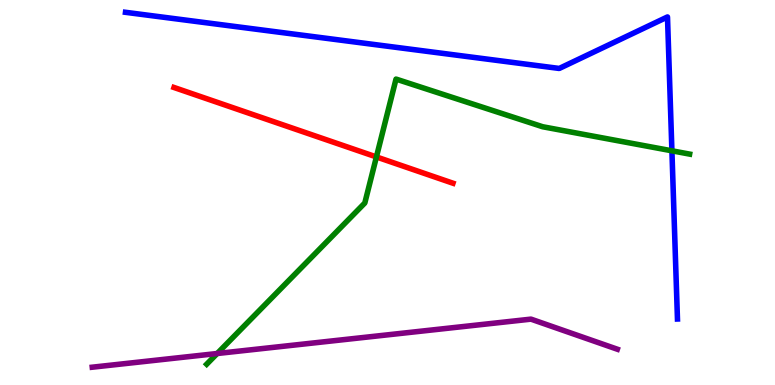[{'lines': ['blue', 'red'], 'intersections': []}, {'lines': ['green', 'red'], 'intersections': [{'x': 4.86, 'y': 5.92}]}, {'lines': ['purple', 'red'], 'intersections': []}, {'lines': ['blue', 'green'], 'intersections': [{'x': 8.67, 'y': 6.08}]}, {'lines': ['blue', 'purple'], 'intersections': []}, {'lines': ['green', 'purple'], 'intersections': [{'x': 2.8, 'y': 0.818}]}]